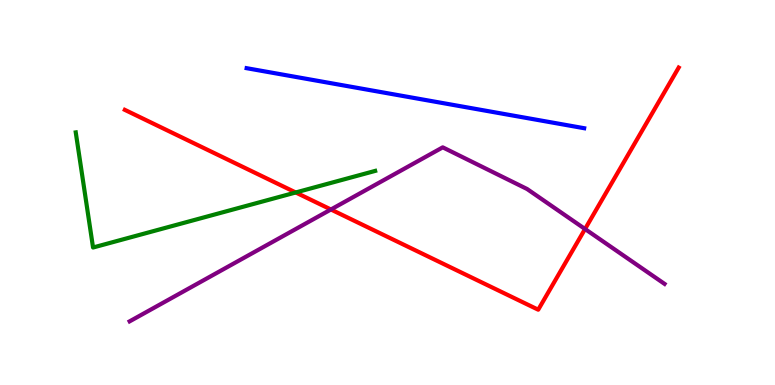[{'lines': ['blue', 'red'], 'intersections': []}, {'lines': ['green', 'red'], 'intersections': [{'x': 3.82, 'y': 5.0}]}, {'lines': ['purple', 'red'], 'intersections': [{'x': 4.27, 'y': 4.56}, {'x': 7.55, 'y': 4.05}]}, {'lines': ['blue', 'green'], 'intersections': []}, {'lines': ['blue', 'purple'], 'intersections': []}, {'lines': ['green', 'purple'], 'intersections': []}]